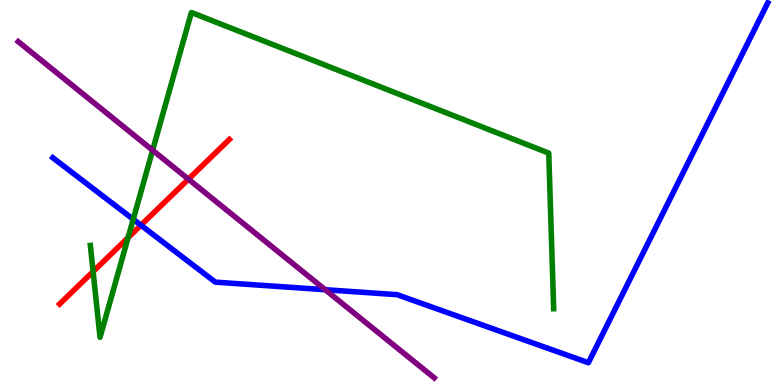[{'lines': ['blue', 'red'], 'intersections': [{'x': 1.82, 'y': 4.15}]}, {'lines': ['green', 'red'], 'intersections': [{'x': 1.2, 'y': 2.95}, {'x': 1.65, 'y': 3.83}]}, {'lines': ['purple', 'red'], 'intersections': [{'x': 2.43, 'y': 5.35}]}, {'lines': ['blue', 'green'], 'intersections': [{'x': 1.72, 'y': 4.3}]}, {'lines': ['blue', 'purple'], 'intersections': [{'x': 4.2, 'y': 2.48}]}, {'lines': ['green', 'purple'], 'intersections': [{'x': 1.97, 'y': 6.1}]}]